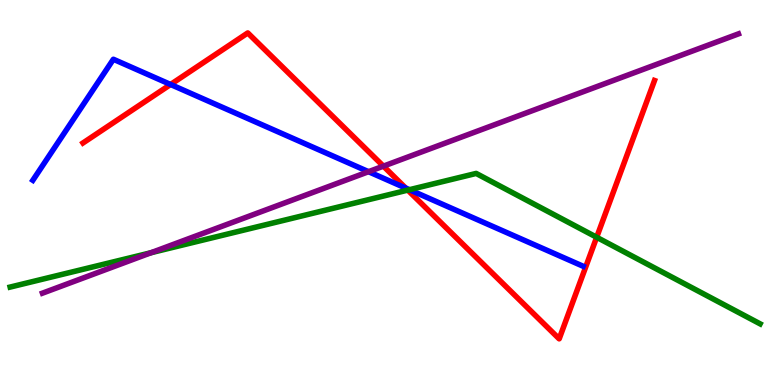[{'lines': ['blue', 'red'], 'intersections': [{'x': 2.2, 'y': 7.81}, {'x': 5.23, 'y': 5.11}]}, {'lines': ['green', 'red'], 'intersections': [{'x': 5.26, 'y': 5.06}, {'x': 7.7, 'y': 3.84}]}, {'lines': ['purple', 'red'], 'intersections': [{'x': 4.95, 'y': 5.68}]}, {'lines': ['blue', 'green'], 'intersections': [{'x': 5.28, 'y': 5.07}]}, {'lines': ['blue', 'purple'], 'intersections': [{'x': 4.76, 'y': 5.54}]}, {'lines': ['green', 'purple'], 'intersections': [{'x': 1.95, 'y': 3.44}]}]